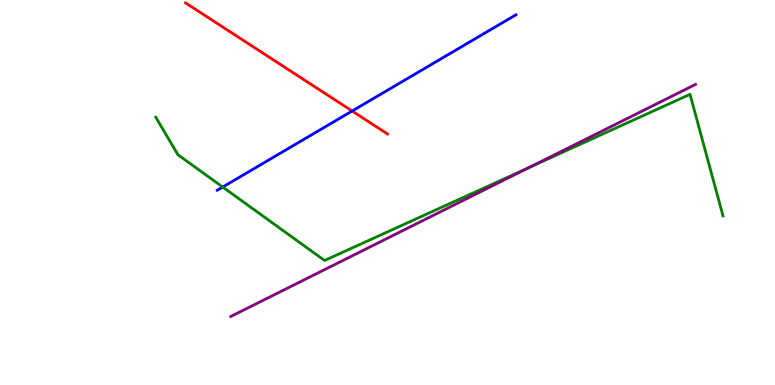[{'lines': ['blue', 'red'], 'intersections': [{'x': 4.54, 'y': 7.12}]}, {'lines': ['green', 'red'], 'intersections': []}, {'lines': ['purple', 'red'], 'intersections': []}, {'lines': ['blue', 'green'], 'intersections': [{'x': 2.87, 'y': 5.14}]}, {'lines': ['blue', 'purple'], 'intersections': []}, {'lines': ['green', 'purple'], 'intersections': [{'x': 6.83, 'y': 5.65}]}]